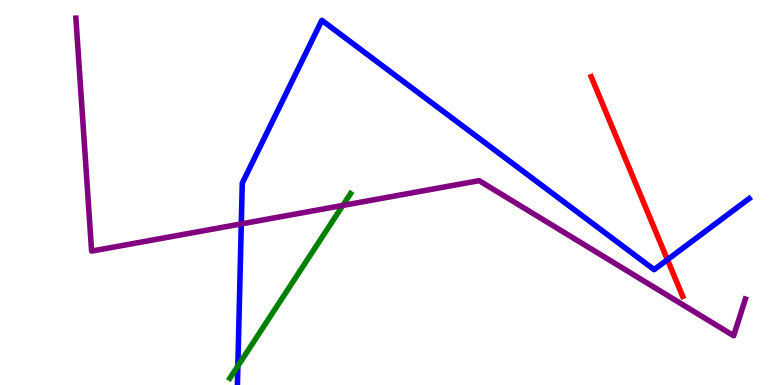[{'lines': ['blue', 'red'], 'intersections': [{'x': 8.61, 'y': 3.25}]}, {'lines': ['green', 'red'], 'intersections': []}, {'lines': ['purple', 'red'], 'intersections': []}, {'lines': ['blue', 'green'], 'intersections': [{'x': 3.07, 'y': 0.493}]}, {'lines': ['blue', 'purple'], 'intersections': [{'x': 3.11, 'y': 4.18}]}, {'lines': ['green', 'purple'], 'intersections': [{'x': 4.42, 'y': 4.66}]}]